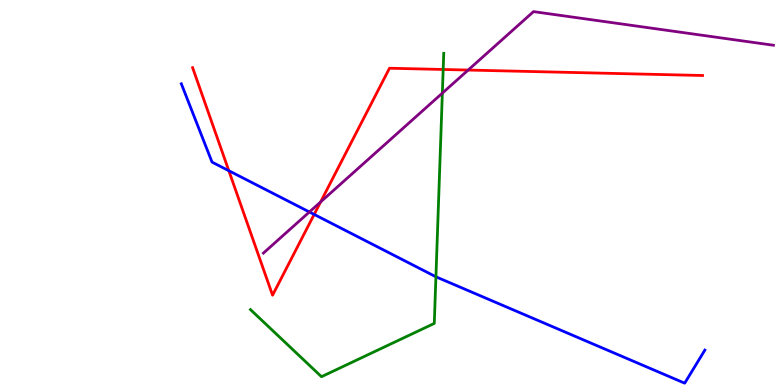[{'lines': ['blue', 'red'], 'intersections': [{'x': 2.95, 'y': 5.57}, {'x': 4.05, 'y': 4.43}]}, {'lines': ['green', 'red'], 'intersections': [{'x': 5.72, 'y': 8.2}]}, {'lines': ['purple', 'red'], 'intersections': [{'x': 4.14, 'y': 4.75}, {'x': 6.04, 'y': 8.18}]}, {'lines': ['blue', 'green'], 'intersections': [{'x': 5.62, 'y': 2.81}]}, {'lines': ['blue', 'purple'], 'intersections': [{'x': 3.99, 'y': 4.49}]}, {'lines': ['green', 'purple'], 'intersections': [{'x': 5.71, 'y': 7.58}]}]